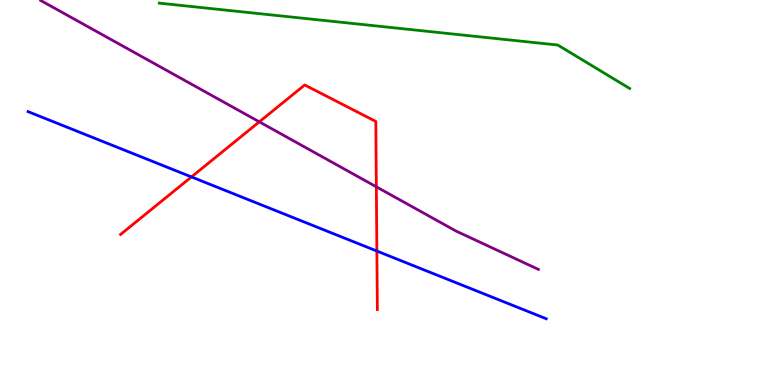[{'lines': ['blue', 'red'], 'intersections': [{'x': 2.47, 'y': 5.4}, {'x': 4.86, 'y': 3.48}]}, {'lines': ['green', 'red'], 'intersections': []}, {'lines': ['purple', 'red'], 'intersections': [{'x': 3.35, 'y': 6.84}, {'x': 4.86, 'y': 5.15}]}, {'lines': ['blue', 'green'], 'intersections': []}, {'lines': ['blue', 'purple'], 'intersections': []}, {'lines': ['green', 'purple'], 'intersections': []}]